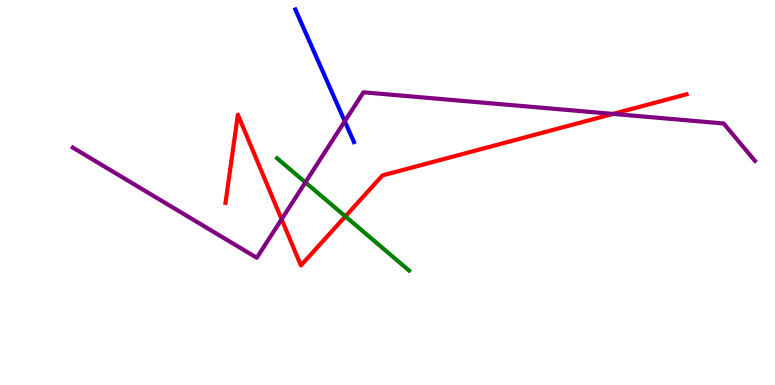[{'lines': ['blue', 'red'], 'intersections': []}, {'lines': ['green', 'red'], 'intersections': [{'x': 4.46, 'y': 4.38}]}, {'lines': ['purple', 'red'], 'intersections': [{'x': 3.63, 'y': 4.3}, {'x': 7.91, 'y': 7.04}]}, {'lines': ['blue', 'green'], 'intersections': []}, {'lines': ['blue', 'purple'], 'intersections': [{'x': 4.45, 'y': 6.85}]}, {'lines': ['green', 'purple'], 'intersections': [{'x': 3.94, 'y': 5.26}]}]